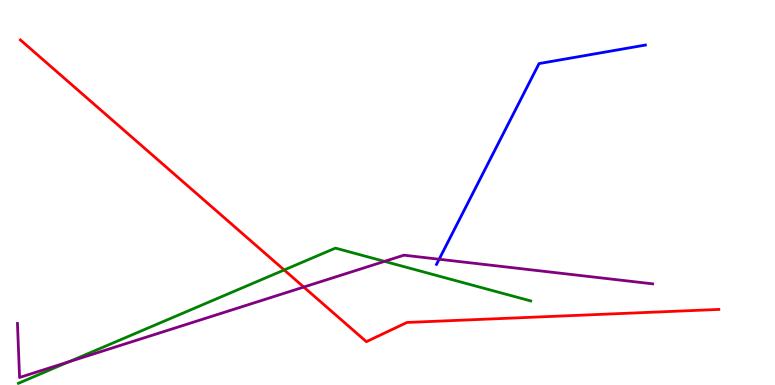[{'lines': ['blue', 'red'], 'intersections': []}, {'lines': ['green', 'red'], 'intersections': [{'x': 3.67, 'y': 2.99}]}, {'lines': ['purple', 'red'], 'intersections': [{'x': 3.92, 'y': 2.54}]}, {'lines': ['blue', 'green'], 'intersections': []}, {'lines': ['blue', 'purple'], 'intersections': [{'x': 5.67, 'y': 3.27}]}, {'lines': ['green', 'purple'], 'intersections': [{'x': 0.889, 'y': 0.603}, {'x': 4.96, 'y': 3.21}]}]